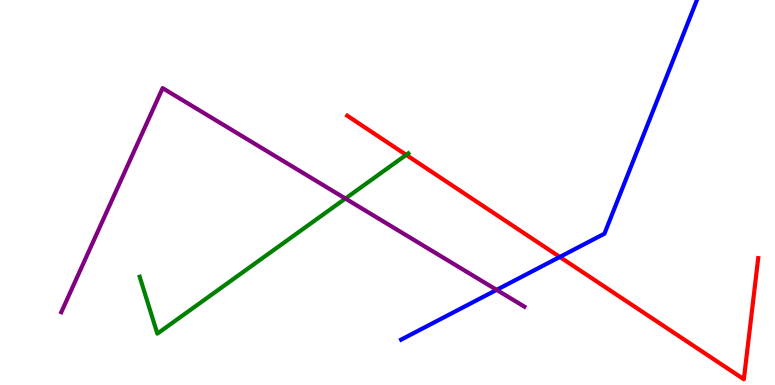[{'lines': ['blue', 'red'], 'intersections': [{'x': 7.22, 'y': 3.33}]}, {'lines': ['green', 'red'], 'intersections': [{'x': 5.24, 'y': 5.98}]}, {'lines': ['purple', 'red'], 'intersections': []}, {'lines': ['blue', 'green'], 'intersections': []}, {'lines': ['blue', 'purple'], 'intersections': [{'x': 6.41, 'y': 2.47}]}, {'lines': ['green', 'purple'], 'intersections': [{'x': 4.46, 'y': 4.84}]}]